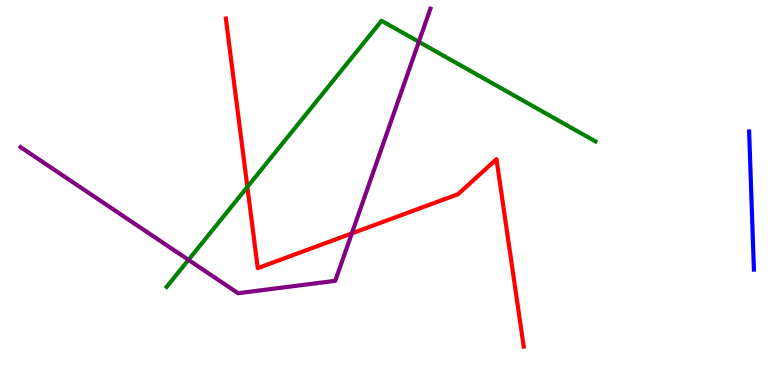[{'lines': ['blue', 'red'], 'intersections': []}, {'lines': ['green', 'red'], 'intersections': [{'x': 3.19, 'y': 5.14}]}, {'lines': ['purple', 'red'], 'intersections': [{'x': 4.54, 'y': 3.94}]}, {'lines': ['blue', 'green'], 'intersections': []}, {'lines': ['blue', 'purple'], 'intersections': []}, {'lines': ['green', 'purple'], 'intersections': [{'x': 2.43, 'y': 3.25}, {'x': 5.4, 'y': 8.91}]}]